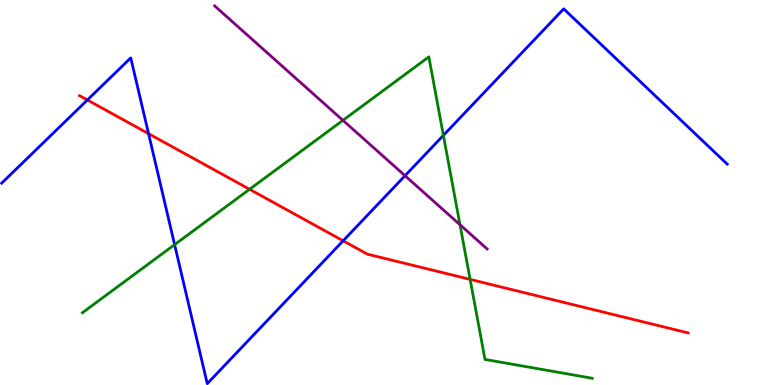[{'lines': ['blue', 'red'], 'intersections': [{'x': 1.13, 'y': 7.4}, {'x': 1.92, 'y': 6.53}, {'x': 4.43, 'y': 3.75}]}, {'lines': ['green', 'red'], 'intersections': [{'x': 3.22, 'y': 5.08}, {'x': 6.07, 'y': 2.74}]}, {'lines': ['purple', 'red'], 'intersections': []}, {'lines': ['blue', 'green'], 'intersections': [{'x': 2.25, 'y': 3.65}, {'x': 5.72, 'y': 6.48}]}, {'lines': ['blue', 'purple'], 'intersections': [{'x': 5.23, 'y': 5.44}]}, {'lines': ['green', 'purple'], 'intersections': [{'x': 4.42, 'y': 6.87}, {'x': 5.94, 'y': 4.16}]}]